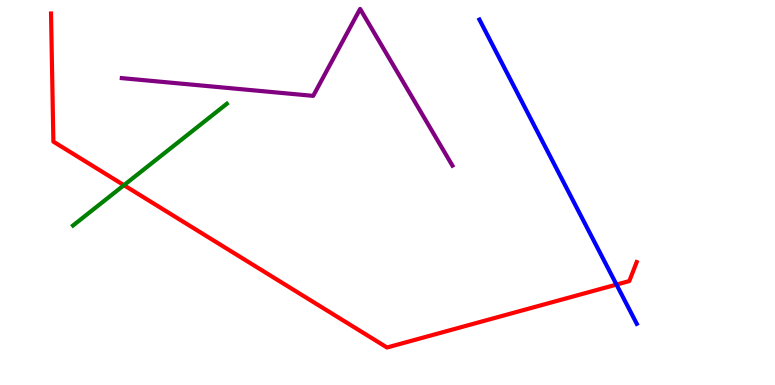[{'lines': ['blue', 'red'], 'intersections': [{'x': 7.95, 'y': 2.61}]}, {'lines': ['green', 'red'], 'intersections': [{'x': 1.6, 'y': 5.19}]}, {'lines': ['purple', 'red'], 'intersections': []}, {'lines': ['blue', 'green'], 'intersections': []}, {'lines': ['blue', 'purple'], 'intersections': []}, {'lines': ['green', 'purple'], 'intersections': []}]